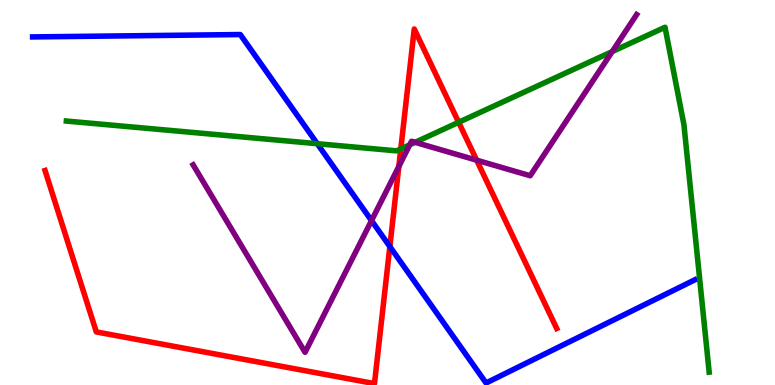[{'lines': ['blue', 'red'], 'intersections': [{'x': 5.03, 'y': 3.6}]}, {'lines': ['green', 'red'], 'intersections': [{'x': 5.17, 'y': 6.13}, {'x': 5.92, 'y': 6.82}]}, {'lines': ['purple', 'red'], 'intersections': [{'x': 5.15, 'y': 5.68}, {'x': 6.15, 'y': 5.84}]}, {'lines': ['blue', 'green'], 'intersections': [{'x': 4.09, 'y': 6.27}]}, {'lines': ['blue', 'purple'], 'intersections': [{'x': 4.79, 'y': 4.27}]}, {'lines': ['green', 'purple'], 'intersections': [{'x': 5.29, 'y': 6.24}, {'x': 5.36, 'y': 6.3}, {'x': 7.9, 'y': 8.66}]}]